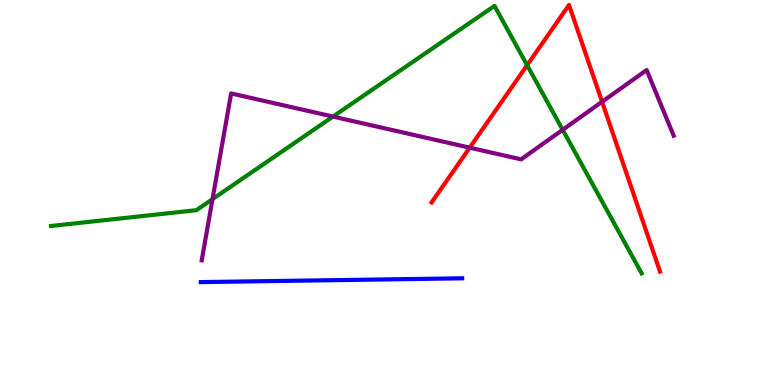[{'lines': ['blue', 'red'], 'intersections': []}, {'lines': ['green', 'red'], 'intersections': [{'x': 6.8, 'y': 8.31}]}, {'lines': ['purple', 'red'], 'intersections': [{'x': 6.06, 'y': 6.16}, {'x': 7.77, 'y': 7.36}]}, {'lines': ['blue', 'green'], 'intersections': []}, {'lines': ['blue', 'purple'], 'intersections': []}, {'lines': ['green', 'purple'], 'intersections': [{'x': 2.74, 'y': 4.83}, {'x': 4.3, 'y': 6.97}, {'x': 7.26, 'y': 6.63}]}]